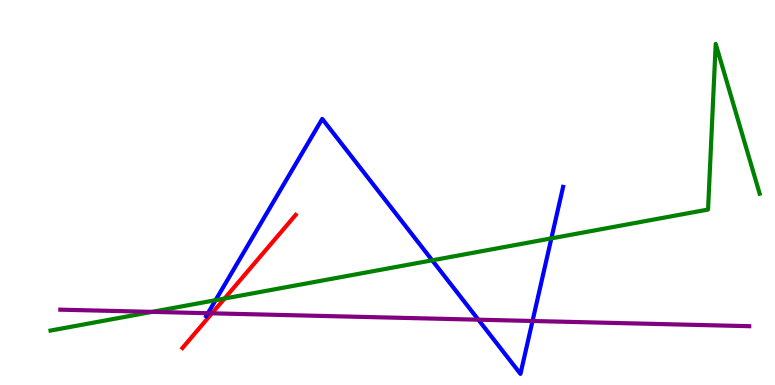[{'lines': ['blue', 'red'], 'intersections': []}, {'lines': ['green', 'red'], 'intersections': [{'x': 2.9, 'y': 2.25}]}, {'lines': ['purple', 'red'], 'intersections': [{'x': 2.74, 'y': 1.86}]}, {'lines': ['blue', 'green'], 'intersections': [{'x': 2.78, 'y': 2.2}, {'x': 5.58, 'y': 3.24}, {'x': 7.11, 'y': 3.81}]}, {'lines': ['blue', 'purple'], 'intersections': [{'x': 2.68, 'y': 1.86}, {'x': 6.17, 'y': 1.7}, {'x': 6.87, 'y': 1.66}]}, {'lines': ['green', 'purple'], 'intersections': [{'x': 1.96, 'y': 1.9}]}]